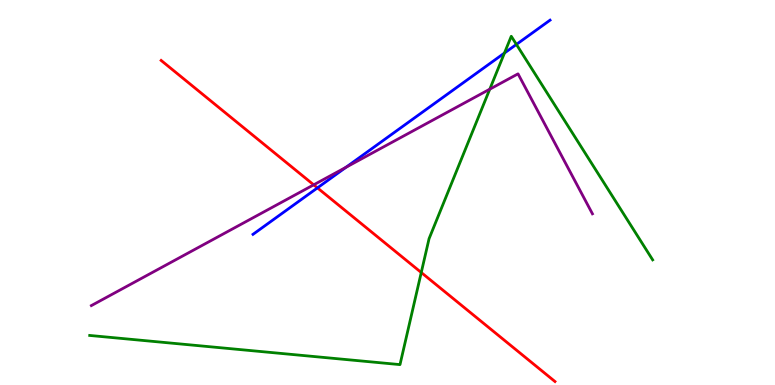[{'lines': ['blue', 'red'], 'intersections': [{'x': 4.1, 'y': 5.12}]}, {'lines': ['green', 'red'], 'intersections': [{'x': 5.44, 'y': 2.92}]}, {'lines': ['purple', 'red'], 'intersections': [{'x': 4.05, 'y': 5.2}]}, {'lines': ['blue', 'green'], 'intersections': [{'x': 6.51, 'y': 8.62}, {'x': 6.66, 'y': 8.85}]}, {'lines': ['blue', 'purple'], 'intersections': [{'x': 4.46, 'y': 5.66}]}, {'lines': ['green', 'purple'], 'intersections': [{'x': 6.32, 'y': 7.68}]}]